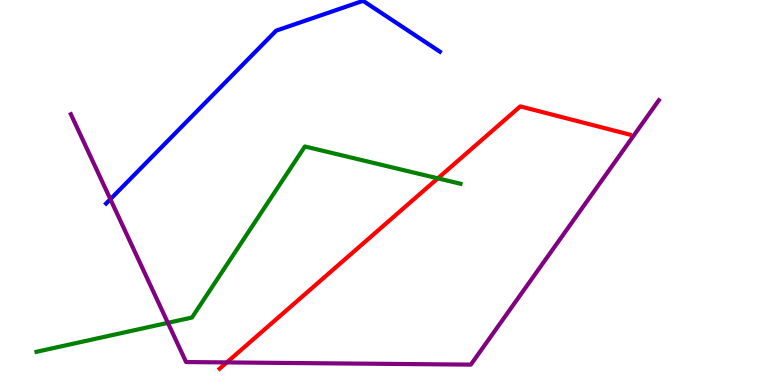[{'lines': ['blue', 'red'], 'intersections': []}, {'lines': ['green', 'red'], 'intersections': [{'x': 5.65, 'y': 5.37}]}, {'lines': ['purple', 'red'], 'intersections': [{'x': 2.93, 'y': 0.587}]}, {'lines': ['blue', 'green'], 'intersections': []}, {'lines': ['blue', 'purple'], 'intersections': [{'x': 1.42, 'y': 4.83}]}, {'lines': ['green', 'purple'], 'intersections': [{'x': 2.17, 'y': 1.61}]}]